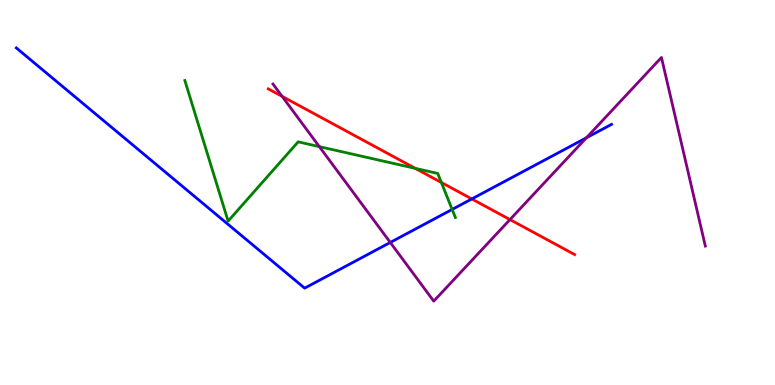[{'lines': ['blue', 'red'], 'intersections': [{'x': 6.09, 'y': 4.83}]}, {'lines': ['green', 'red'], 'intersections': [{'x': 5.36, 'y': 5.63}, {'x': 5.69, 'y': 5.26}]}, {'lines': ['purple', 'red'], 'intersections': [{'x': 3.64, 'y': 7.5}, {'x': 6.58, 'y': 4.3}]}, {'lines': ['blue', 'green'], 'intersections': [{'x': 5.83, 'y': 4.56}]}, {'lines': ['blue', 'purple'], 'intersections': [{'x': 5.04, 'y': 3.7}, {'x': 7.57, 'y': 6.42}]}, {'lines': ['green', 'purple'], 'intersections': [{'x': 4.12, 'y': 6.19}]}]